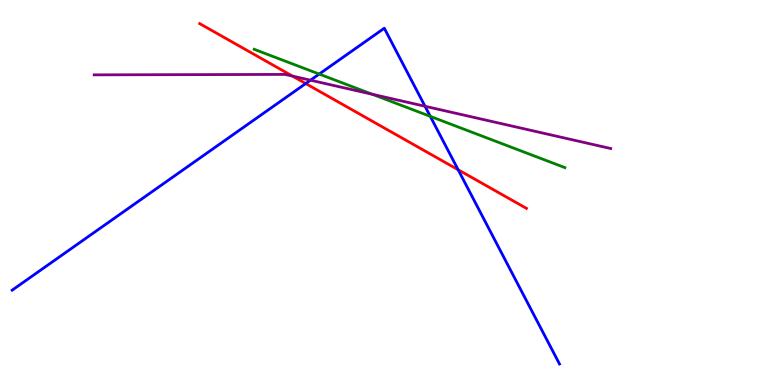[{'lines': ['blue', 'red'], 'intersections': [{'x': 3.94, 'y': 7.83}, {'x': 5.91, 'y': 5.59}]}, {'lines': ['green', 'red'], 'intersections': []}, {'lines': ['purple', 'red'], 'intersections': [{'x': 3.77, 'y': 8.02}]}, {'lines': ['blue', 'green'], 'intersections': [{'x': 4.12, 'y': 8.08}, {'x': 5.55, 'y': 6.98}]}, {'lines': ['blue', 'purple'], 'intersections': [{'x': 4.01, 'y': 7.92}, {'x': 5.48, 'y': 7.24}]}, {'lines': ['green', 'purple'], 'intersections': [{'x': 4.8, 'y': 7.55}]}]